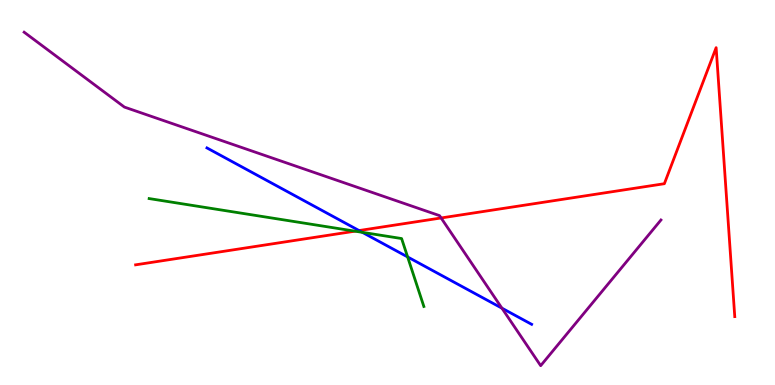[{'lines': ['blue', 'red'], 'intersections': [{'x': 4.63, 'y': 4.01}]}, {'lines': ['green', 'red'], 'intersections': [{'x': 4.58, 'y': 4.0}]}, {'lines': ['purple', 'red'], 'intersections': [{'x': 5.69, 'y': 4.34}]}, {'lines': ['blue', 'green'], 'intersections': [{'x': 4.68, 'y': 3.97}, {'x': 5.26, 'y': 3.33}]}, {'lines': ['blue', 'purple'], 'intersections': [{'x': 6.48, 'y': 2.0}]}, {'lines': ['green', 'purple'], 'intersections': []}]